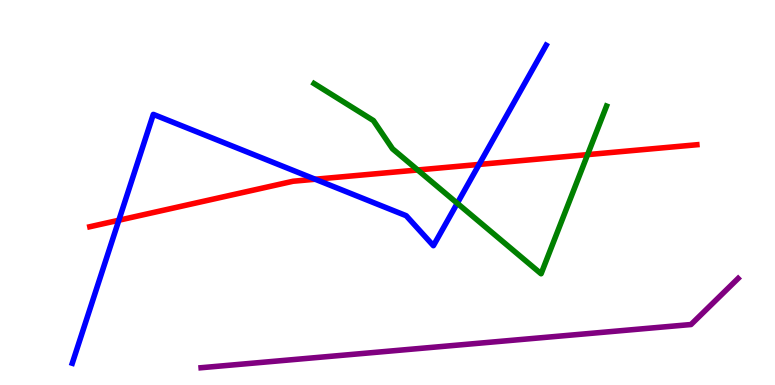[{'lines': ['blue', 'red'], 'intersections': [{'x': 1.53, 'y': 4.28}, {'x': 4.07, 'y': 5.34}, {'x': 6.18, 'y': 5.73}]}, {'lines': ['green', 'red'], 'intersections': [{'x': 5.39, 'y': 5.58}, {'x': 7.58, 'y': 5.98}]}, {'lines': ['purple', 'red'], 'intersections': []}, {'lines': ['blue', 'green'], 'intersections': [{'x': 5.9, 'y': 4.72}]}, {'lines': ['blue', 'purple'], 'intersections': []}, {'lines': ['green', 'purple'], 'intersections': []}]